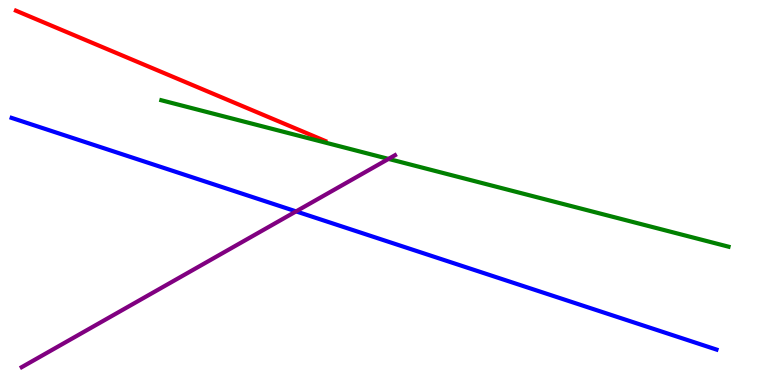[{'lines': ['blue', 'red'], 'intersections': []}, {'lines': ['green', 'red'], 'intersections': []}, {'lines': ['purple', 'red'], 'intersections': []}, {'lines': ['blue', 'green'], 'intersections': []}, {'lines': ['blue', 'purple'], 'intersections': [{'x': 3.82, 'y': 4.51}]}, {'lines': ['green', 'purple'], 'intersections': [{'x': 5.01, 'y': 5.87}]}]